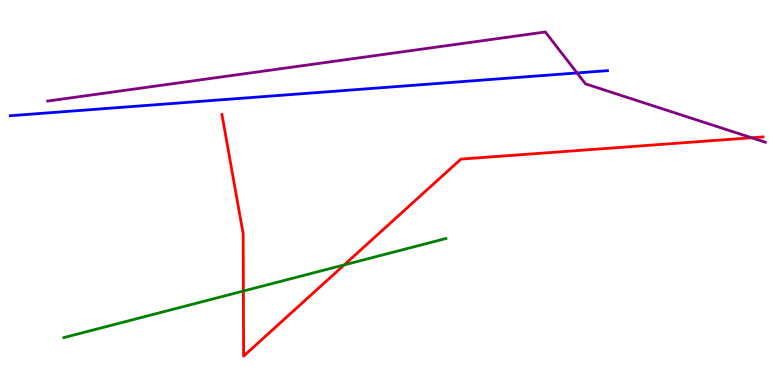[{'lines': ['blue', 'red'], 'intersections': []}, {'lines': ['green', 'red'], 'intersections': [{'x': 3.14, 'y': 2.44}, {'x': 4.44, 'y': 3.12}]}, {'lines': ['purple', 'red'], 'intersections': [{'x': 9.7, 'y': 6.42}]}, {'lines': ['blue', 'green'], 'intersections': []}, {'lines': ['blue', 'purple'], 'intersections': [{'x': 7.45, 'y': 8.11}]}, {'lines': ['green', 'purple'], 'intersections': []}]